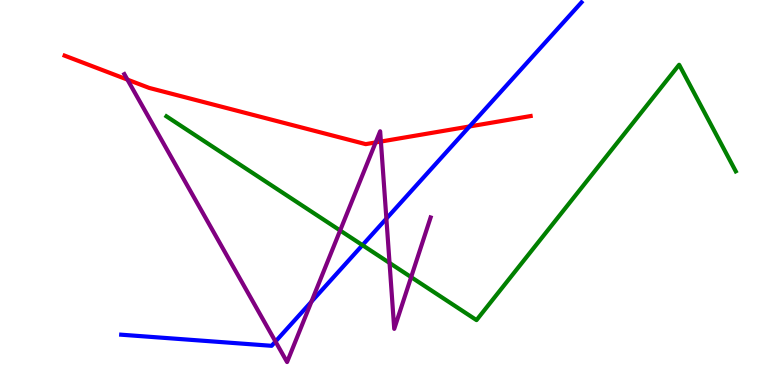[{'lines': ['blue', 'red'], 'intersections': [{'x': 6.06, 'y': 6.72}]}, {'lines': ['green', 'red'], 'intersections': []}, {'lines': ['purple', 'red'], 'intersections': [{'x': 1.64, 'y': 7.93}, {'x': 4.85, 'y': 6.3}, {'x': 4.91, 'y': 6.32}]}, {'lines': ['blue', 'green'], 'intersections': [{'x': 4.68, 'y': 3.63}]}, {'lines': ['blue', 'purple'], 'intersections': [{'x': 3.55, 'y': 1.13}, {'x': 4.02, 'y': 2.16}, {'x': 4.99, 'y': 4.32}]}, {'lines': ['green', 'purple'], 'intersections': [{'x': 4.39, 'y': 4.01}, {'x': 5.03, 'y': 3.17}, {'x': 5.3, 'y': 2.8}]}]